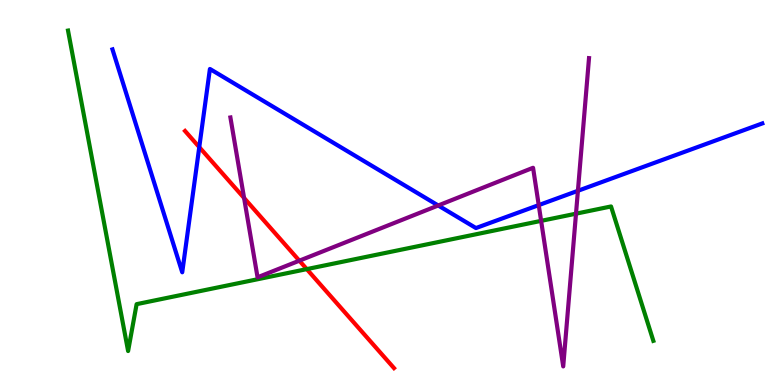[{'lines': ['blue', 'red'], 'intersections': [{'x': 2.57, 'y': 6.18}]}, {'lines': ['green', 'red'], 'intersections': [{'x': 3.96, 'y': 3.01}]}, {'lines': ['purple', 'red'], 'intersections': [{'x': 3.15, 'y': 4.86}, {'x': 3.86, 'y': 3.23}]}, {'lines': ['blue', 'green'], 'intersections': []}, {'lines': ['blue', 'purple'], 'intersections': [{'x': 5.65, 'y': 4.66}, {'x': 6.95, 'y': 4.67}, {'x': 7.46, 'y': 5.04}]}, {'lines': ['green', 'purple'], 'intersections': [{'x': 6.98, 'y': 4.26}, {'x': 7.43, 'y': 4.45}]}]